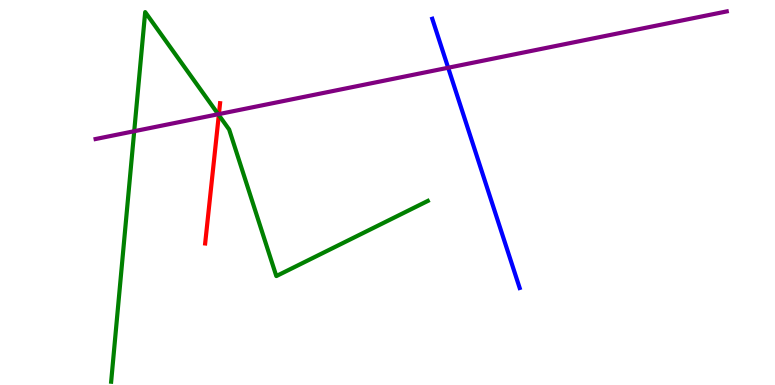[{'lines': ['blue', 'red'], 'intersections': []}, {'lines': ['green', 'red'], 'intersections': [{'x': 2.82, 'y': 7.01}]}, {'lines': ['purple', 'red'], 'intersections': [{'x': 2.82, 'y': 7.04}]}, {'lines': ['blue', 'green'], 'intersections': []}, {'lines': ['blue', 'purple'], 'intersections': [{'x': 5.78, 'y': 8.24}]}, {'lines': ['green', 'purple'], 'intersections': [{'x': 1.73, 'y': 6.59}, {'x': 2.82, 'y': 7.03}]}]